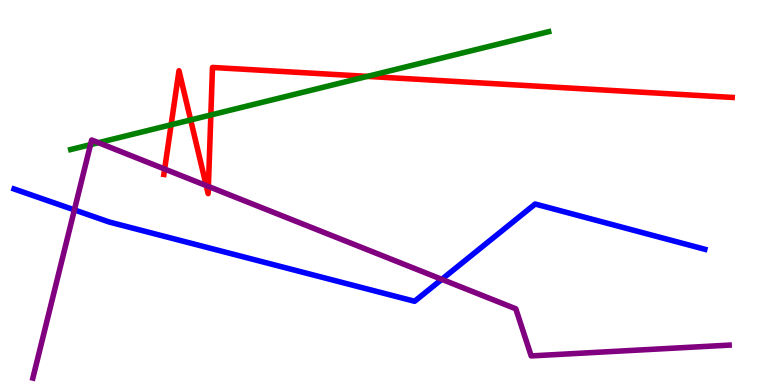[{'lines': ['blue', 'red'], 'intersections': []}, {'lines': ['green', 'red'], 'intersections': [{'x': 2.21, 'y': 6.76}, {'x': 2.46, 'y': 6.88}, {'x': 2.72, 'y': 7.01}, {'x': 4.74, 'y': 8.02}]}, {'lines': ['purple', 'red'], 'intersections': [{'x': 2.12, 'y': 5.61}, {'x': 2.66, 'y': 5.18}, {'x': 2.69, 'y': 5.16}]}, {'lines': ['blue', 'green'], 'intersections': []}, {'lines': ['blue', 'purple'], 'intersections': [{'x': 0.96, 'y': 4.55}, {'x': 5.7, 'y': 2.74}]}, {'lines': ['green', 'purple'], 'intersections': [{'x': 1.17, 'y': 6.24}, {'x': 1.27, 'y': 6.29}]}]